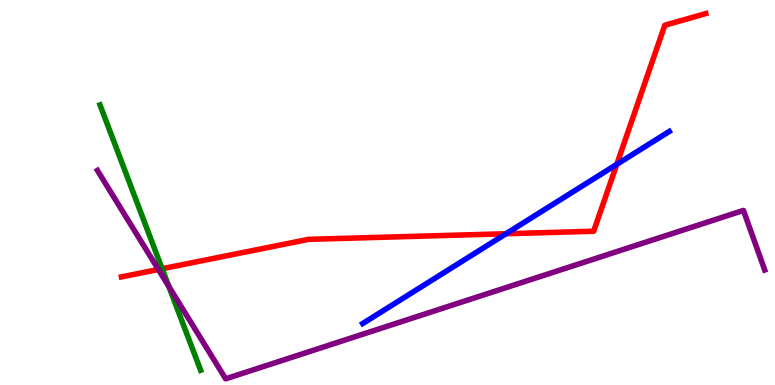[{'lines': ['blue', 'red'], 'intersections': [{'x': 6.53, 'y': 3.93}, {'x': 7.96, 'y': 5.73}]}, {'lines': ['green', 'red'], 'intersections': [{'x': 2.09, 'y': 3.02}]}, {'lines': ['purple', 'red'], 'intersections': [{'x': 2.04, 'y': 3.0}]}, {'lines': ['blue', 'green'], 'intersections': []}, {'lines': ['blue', 'purple'], 'intersections': []}, {'lines': ['green', 'purple'], 'intersections': [{'x': 2.18, 'y': 2.56}]}]